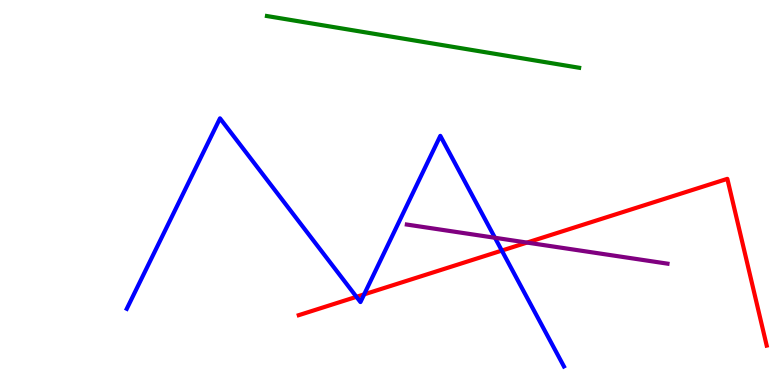[{'lines': ['blue', 'red'], 'intersections': [{'x': 4.6, 'y': 2.29}, {'x': 4.7, 'y': 2.35}, {'x': 6.48, 'y': 3.49}]}, {'lines': ['green', 'red'], 'intersections': []}, {'lines': ['purple', 'red'], 'intersections': [{'x': 6.8, 'y': 3.7}]}, {'lines': ['blue', 'green'], 'intersections': []}, {'lines': ['blue', 'purple'], 'intersections': [{'x': 6.39, 'y': 3.82}]}, {'lines': ['green', 'purple'], 'intersections': []}]